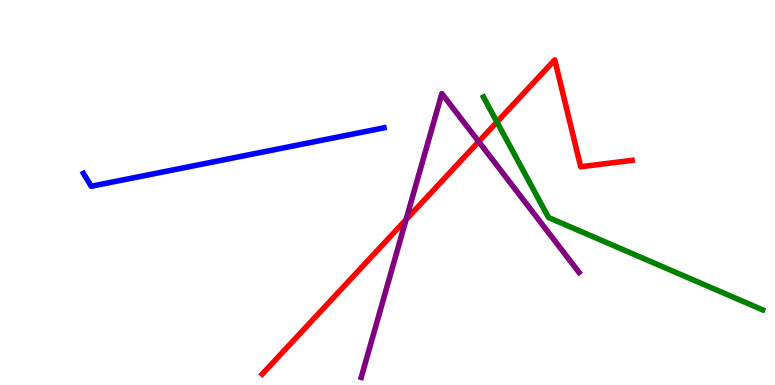[{'lines': ['blue', 'red'], 'intersections': []}, {'lines': ['green', 'red'], 'intersections': [{'x': 6.41, 'y': 6.83}]}, {'lines': ['purple', 'red'], 'intersections': [{'x': 5.24, 'y': 4.29}, {'x': 6.18, 'y': 6.32}]}, {'lines': ['blue', 'green'], 'intersections': []}, {'lines': ['blue', 'purple'], 'intersections': []}, {'lines': ['green', 'purple'], 'intersections': []}]